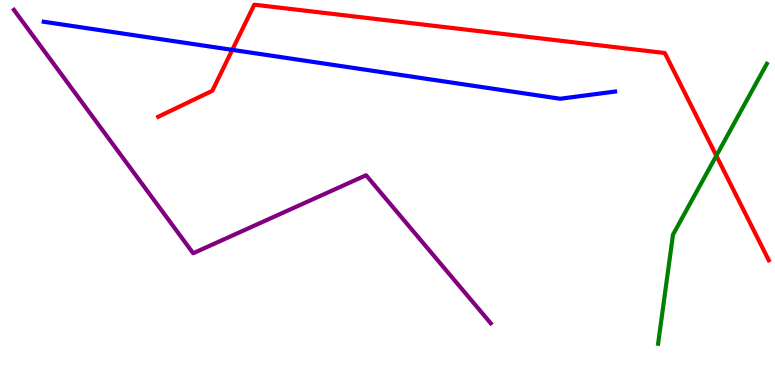[{'lines': ['blue', 'red'], 'intersections': [{'x': 3.0, 'y': 8.7}]}, {'lines': ['green', 'red'], 'intersections': [{'x': 9.24, 'y': 5.96}]}, {'lines': ['purple', 'red'], 'intersections': []}, {'lines': ['blue', 'green'], 'intersections': []}, {'lines': ['blue', 'purple'], 'intersections': []}, {'lines': ['green', 'purple'], 'intersections': []}]